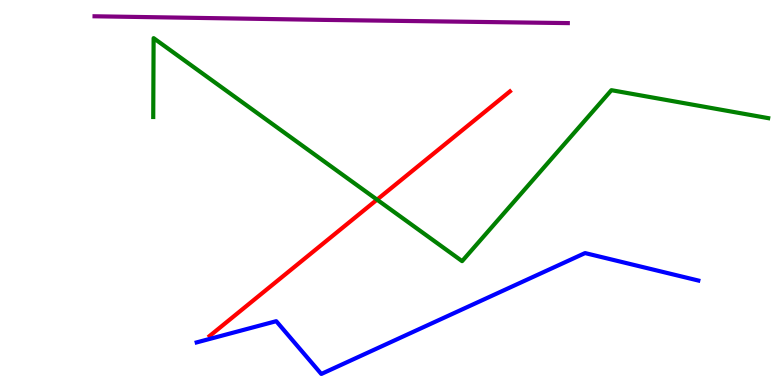[{'lines': ['blue', 'red'], 'intersections': []}, {'lines': ['green', 'red'], 'intersections': [{'x': 4.86, 'y': 4.81}]}, {'lines': ['purple', 'red'], 'intersections': []}, {'lines': ['blue', 'green'], 'intersections': []}, {'lines': ['blue', 'purple'], 'intersections': []}, {'lines': ['green', 'purple'], 'intersections': []}]